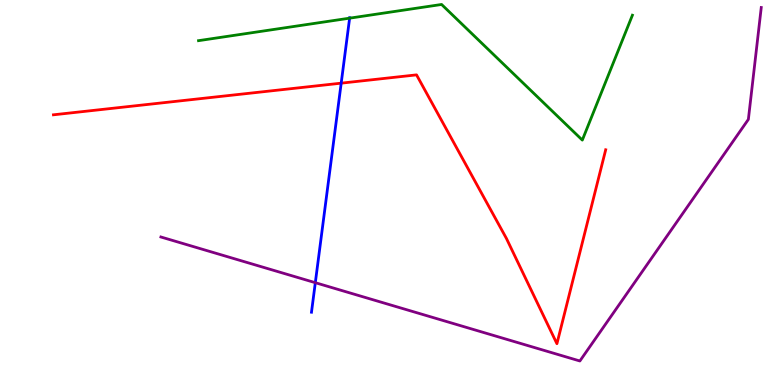[{'lines': ['blue', 'red'], 'intersections': [{'x': 4.4, 'y': 7.84}]}, {'lines': ['green', 'red'], 'intersections': []}, {'lines': ['purple', 'red'], 'intersections': []}, {'lines': ['blue', 'green'], 'intersections': [{'x': 4.51, 'y': 9.53}]}, {'lines': ['blue', 'purple'], 'intersections': [{'x': 4.07, 'y': 2.66}]}, {'lines': ['green', 'purple'], 'intersections': []}]